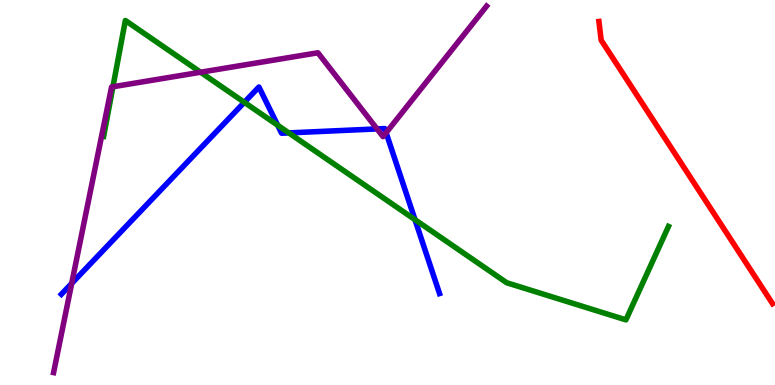[{'lines': ['blue', 'red'], 'intersections': []}, {'lines': ['green', 'red'], 'intersections': []}, {'lines': ['purple', 'red'], 'intersections': []}, {'lines': ['blue', 'green'], 'intersections': [{'x': 3.15, 'y': 7.34}, {'x': 3.58, 'y': 6.75}, {'x': 3.73, 'y': 6.55}, {'x': 5.35, 'y': 4.29}]}, {'lines': ['blue', 'purple'], 'intersections': [{'x': 0.925, 'y': 2.64}, {'x': 4.86, 'y': 6.65}, {'x': 4.98, 'y': 6.55}]}, {'lines': ['green', 'purple'], 'intersections': [{'x': 1.46, 'y': 7.75}, {'x': 2.59, 'y': 8.12}]}]